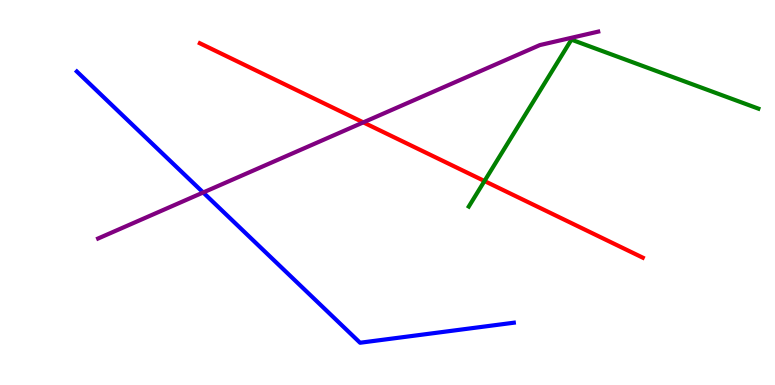[{'lines': ['blue', 'red'], 'intersections': []}, {'lines': ['green', 'red'], 'intersections': [{'x': 6.25, 'y': 5.3}]}, {'lines': ['purple', 'red'], 'intersections': [{'x': 4.69, 'y': 6.82}]}, {'lines': ['blue', 'green'], 'intersections': []}, {'lines': ['blue', 'purple'], 'intersections': [{'x': 2.62, 'y': 5.0}]}, {'lines': ['green', 'purple'], 'intersections': []}]